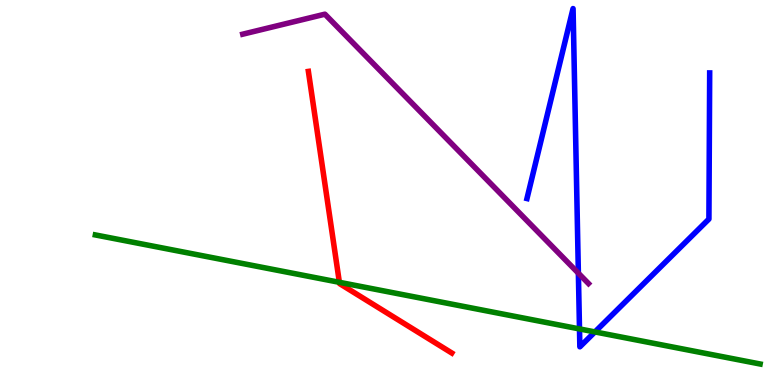[{'lines': ['blue', 'red'], 'intersections': []}, {'lines': ['green', 'red'], 'intersections': [{'x': 4.38, 'y': 2.67}]}, {'lines': ['purple', 'red'], 'intersections': []}, {'lines': ['blue', 'green'], 'intersections': [{'x': 7.48, 'y': 1.46}, {'x': 7.68, 'y': 1.38}]}, {'lines': ['blue', 'purple'], 'intersections': [{'x': 7.46, 'y': 2.9}]}, {'lines': ['green', 'purple'], 'intersections': []}]